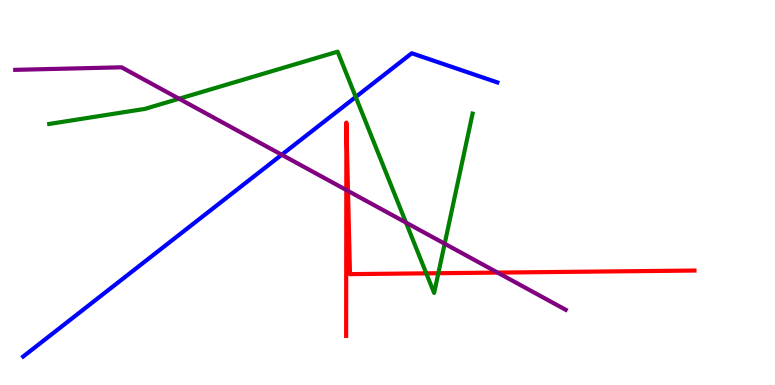[{'lines': ['blue', 'red'], 'intersections': []}, {'lines': ['green', 'red'], 'intersections': [{'x': 5.5, 'y': 2.9}, {'x': 5.66, 'y': 2.9}]}, {'lines': ['purple', 'red'], 'intersections': [{'x': 4.47, 'y': 5.06}, {'x': 4.49, 'y': 5.04}, {'x': 6.42, 'y': 2.92}]}, {'lines': ['blue', 'green'], 'intersections': [{'x': 4.59, 'y': 7.48}]}, {'lines': ['blue', 'purple'], 'intersections': [{'x': 3.63, 'y': 5.98}]}, {'lines': ['green', 'purple'], 'intersections': [{'x': 2.31, 'y': 7.44}, {'x': 5.24, 'y': 4.22}, {'x': 5.74, 'y': 3.67}]}]